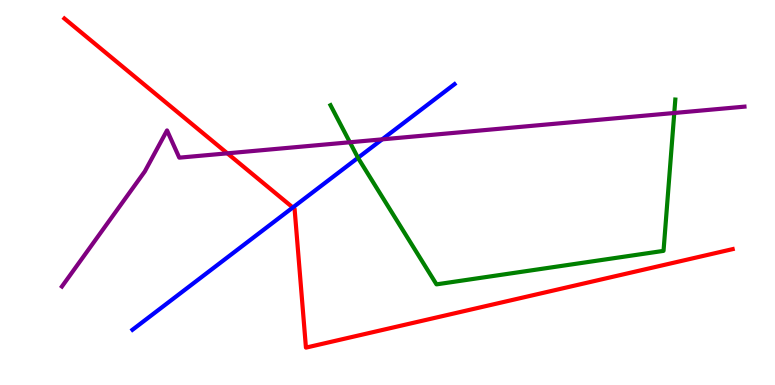[{'lines': ['blue', 'red'], 'intersections': [{'x': 3.78, 'y': 4.61}]}, {'lines': ['green', 'red'], 'intersections': []}, {'lines': ['purple', 'red'], 'intersections': [{'x': 2.93, 'y': 6.02}]}, {'lines': ['blue', 'green'], 'intersections': [{'x': 4.62, 'y': 5.9}]}, {'lines': ['blue', 'purple'], 'intersections': [{'x': 4.93, 'y': 6.38}]}, {'lines': ['green', 'purple'], 'intersections': [{'x': 4.51, 'y': 6.3}, {'x': 8.7, 'y': 7.07}]}]